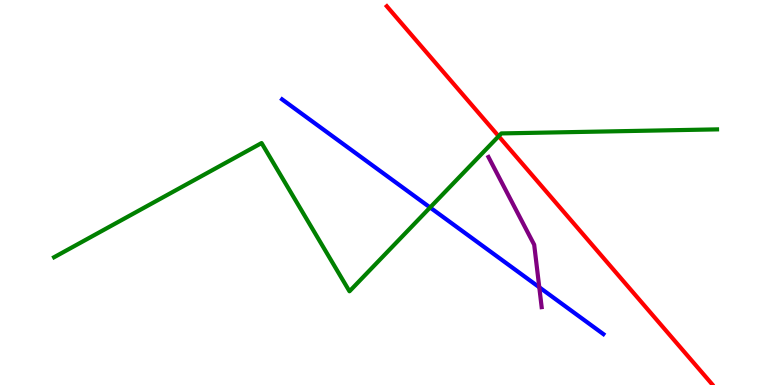[{'lines': ['blue', 'red'], 'intersections': []}, {'lines': ['green', 'red'], 'intersections': [{'x': 6.43, 'y': 6.46}]}, {'lines': ['purple', 'red'], 'intersections': []}, {'lines': ['blue', 'green'], 'intersections': [{'x': 5.55, 'y': 4.61}]}, {'lines': ['blue', 'purple'], 'intersections': [{'x': 6.96, 'y': 2.54}]}, {'lines': ['green', 'purple'], 'intersections': []}]